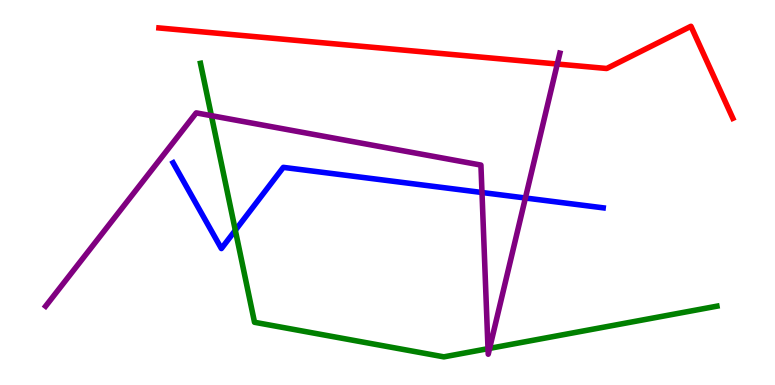[{'lines': ['blue', 'red'], 'intersections': []}, {'lines': ['green', 'red'], 'intersections': []}, {'lines': ['purple', 'red'], 'intersections': [{'x': 7.19, 'y': 8.34}]}, {'lines': ['blue', 'green'], 'intersections': [{'x': 3.04, 'y': 4.02}]}, {'lines': ['blue', 'purple'], 'intersections': [{'x': 6.22, 'y': 5.0}, {'x': 6.78, 'y': 4.86}]}, {'lines': ['green', 'purple'], 'intersections': [{'x': 2.73, 'y': 7.0}, {'x': 6.3, 'y': 0.944}, {'x': 6.32, 'y': 0.952}]}]